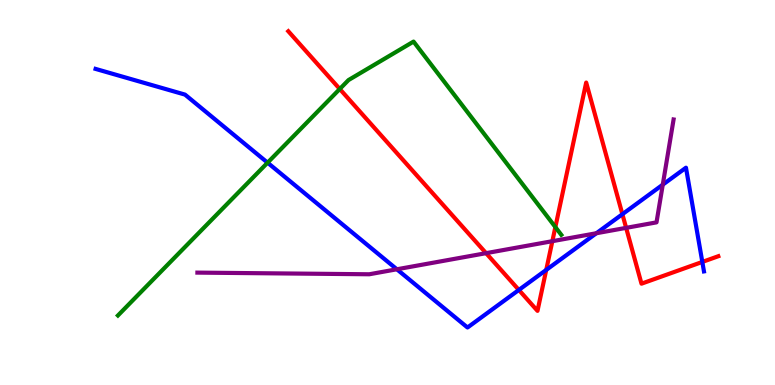[{'lines': ['blue', 'red'], 'intersections': [{'x': 6.69, 'y': 2.47}, {'x': 7.05, 'y': 2.99}, {'x': 8.03, 'y': 4.44}, {'x': 9.06, 'y': 3.2}]}, {'lines': ['green', 'red'], 'intersections': [{'x': 4.38, 'y': 7.69}, {'x': 7.17, 'y': 4.1}]}, {'lines': ['purple', 'red'], 'intersections': [{'x': 6.27, 'y': 3.42}, {'x': 7.13, 'y': 3.74}, {'x': 8.08, 'y': 4.08}]}, {'lines': ['blue', 'green'], 'intersections': [{'x': 3.45, 'y': 5.77}]}, {'lines': ['blue', 'purple'], 'intersections': [{'x': 5.12, 'y': 3.01}, {'x': 7.7, 'y': 3.94}, {'x': 8.55, 'y': 5.2}]}, {'lines': ['green', 'purple'], 'intersections': []}]